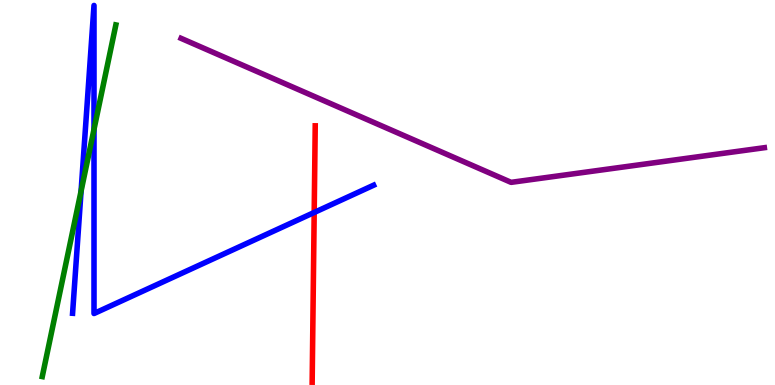[{'lines': ['blue', 'red'], 'intersections': [{'x': 4.05, 'y': 4.48}]}, {'lines': ['green', 'red'], 'intersections': []}, {'lines': ['purple', 'red'], 'intersections': []}, {'lines': ['blue', 'green'], 'intersections': [{'x': 1.05, 'y': 5.04}, {'x': 1.21, 'y': 6.64}]}, {'lines': ['blue', 'purple'], 'intersections': []}, {'lines': ['green', 'purple'], 'intersections': []}]